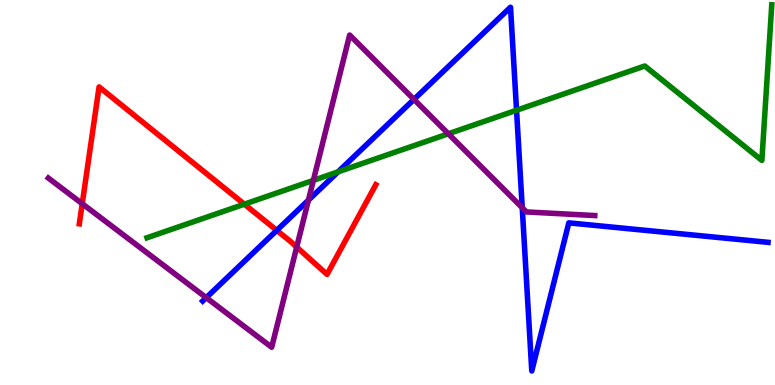[{'lines': ['blue', 'red'], 'intersections': [{'x': 3.57, 'y': 4.02}]}, {'lines': ['green', 'red'], 'intersections': [{'x': 3.15, 'y': 4.7}]}, {'lines': ['purple', 'red'], 'intersections': [{'x': 1.06, 'y': 4.71}, {'x': 3.83, 'y': 3.58}]}, {'lines': ['blue', 'green'], 'intersections': [{'x': 4.36, 'y': 5.54}, {'x': 6.67, 'y': 7.14}]}, {'lines': ['blue', 'purple'], 'intersections': [{'x': 2.66, 'y': 2.27}, {'x': 3.98, 'y': 4.8}, {'x': 5.34, 'y': 7.42}, {'x': 6.74, 'y': 4.6}]}, {'lines': ['green', 'purple'], 'intersections': [{'x': 4.04, 'y': 5.32}, {'x': 5.78, 'y': 6.53}]}]